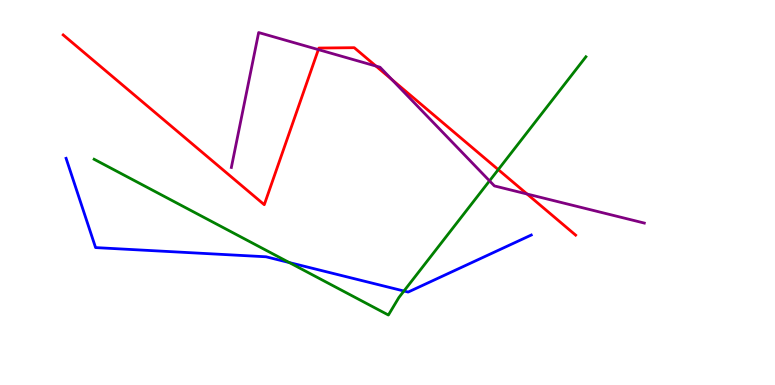[{'lines': ['blue', 'red'], 'intersections': []}, {'lines': ['green', 'red'], 'intersections': [{'x': 6.43, 'y': 5.59}]}, {'lines': ['purple', 'red'], 'intersections': [{'x': 4.11, 'y': 8.71}, {'x': 4.85, 'y': 8.28}, {'x': 5.06, 'y': 7.93}, {'x': 6.8, 'y': 4.96}]}, {'lines': ['blue', 'green'], 'intersections': [{'x': 3.73, 'y': 3.18}, {'x': 5.21, 'y': 2.44}]}, {'lines': ['blue', 'purple'], 'intersections': []}, {'lines': ['green', 'purple'], 'intersections': [{'x': 6.32, 'y': 5.3}]}]